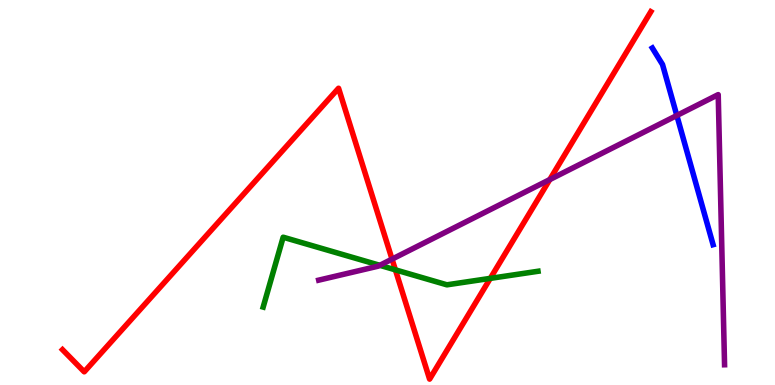[{'lines': ['blue', 'red'], 'intersections': []}, {'lines': ['green', 'red'], 'intersections': [{'x': 5.1, 'y': 2.99}, {'x': 6.33, 'y': 2.77}]}, {'lines': ['purple', 'red'], 'intersections': [{'x': 5.06, 'y': 3.27}, {'x': 7.09, 'y': 5.34}]}, {'lines': ['blue', 'green'], 'intersections': []}, {'lines': ['blue', 'purple'], 'intersections': [{'x': 8.73, 'y': 7.0}]}, {'lines': ['green', 'purple'], 'intersections': [{'x': 4.9, 'y': 3.11}]}]